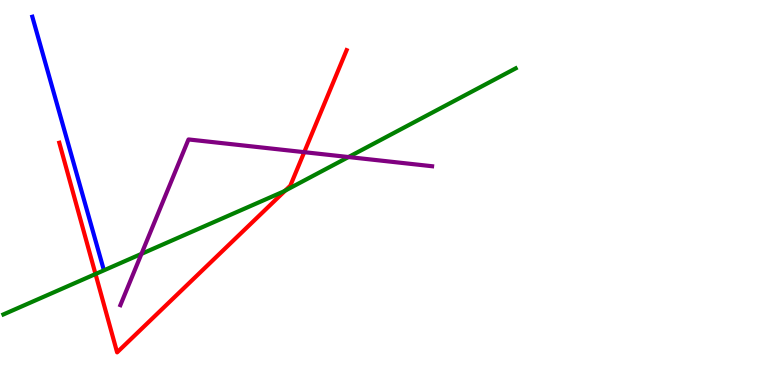[{'lines': ['blue', 'red'], 'intersections': []}, {'lines': ['green', 'red'], 'intersections': [{'x': 1.23, 'y': 2.88}, {'x': 3.68, 'y': 5.05}]}, {'lines': ['purple', 'red'], 'intersections': [{'x': 3.93, 'y': 6.05}]}, {'lines': ['blue', 'green'], 'intersections': []}, {'lines': ['blue', 'purple'], 'intersections': []}, {'lines': ['green', 'purple'], 'intersections': [{'x': 1.83, 'y': 3.41}, {'x': 4.5, 'y': 5.92}]}]